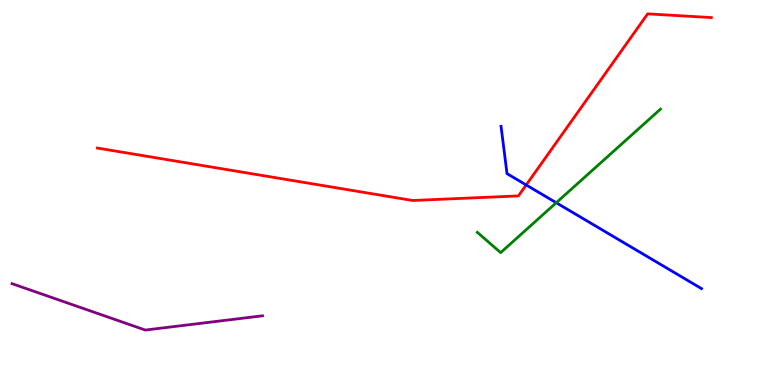[{'lines': ['blue', 'red'], 'intersections': [{'x': 6.79, 'y': 5.2}]}, {'lines': ['green', 'red'], 'intersections': []}, {'lines': ['purple', 'red'], 'intersections': []}, {'lines': ['blue', 'green'], 'intersections': [{'x': 7.18, 'y': 4.73}]}, {'lines': ['blue', 'purple'], 'intersections': []}, {'lines': ['green', 'purple'], 'intersections': []}]